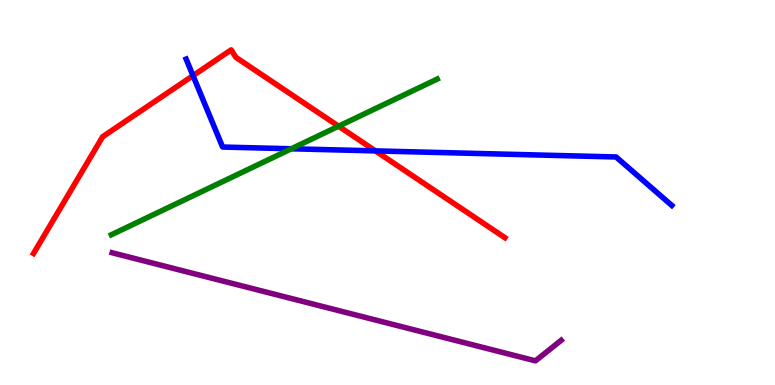[{'lines': ['blue', 'red'], 'intersections': [{'x': 2.49, 'y': 8.03}, {'x': 4.84, 'y': 6.08}]}, {'lines': ['green', 'red'], 'intersections': [{'x': 4.37, 'y': 6.72}]}, {'lines': ['purple', 'red'], 'intersections': []}, {'lines': ['blue', 'green'], 'intersections': [{'x': 3.76, 'y': 6.14}]}, {'lines': ['blue', 'purple'], 'intersections': []}, {'lines': ['green', 'purple'], 'intersections': []}]